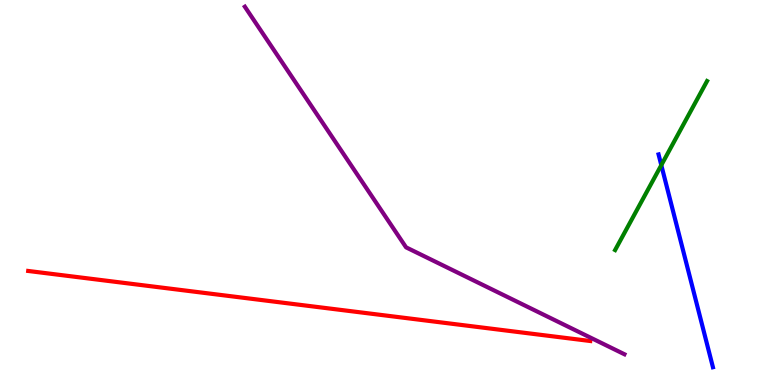[{'lines': ['blue', 'red'], 'intersections': []}, {'lines': ['green', 'red'], 'intersections': []}, {'lines': ['purple', 'red'], 'intersections': []}, {'lines': ['blue', 'green'], 'intersections': [{'x': 8.53, 'y': 5.71}]}, {'lines': ['blue', 'purple'], 'intersections': []}, {'lines': ['green', 'purple'], 'intersections': []}]